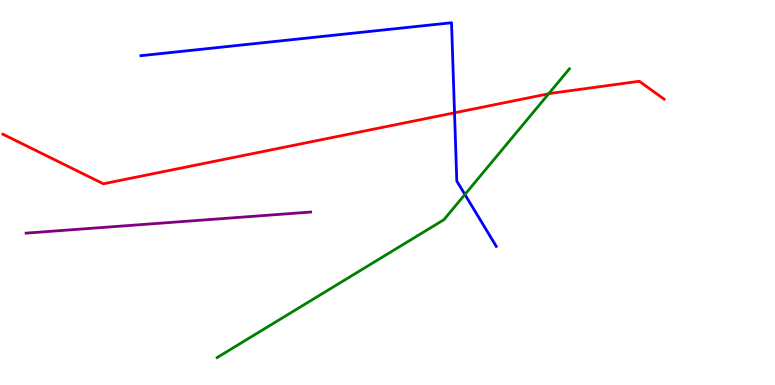[{'lines': ['blue', 'red'], 'intersections': [{'x': 5.86, 'y': 7.07}]}, {'lines': ['green', 'red'], 'intersections': [{'x': 7.08, 'y': 7.56}]}, {'lines': ['purple', 'red'], 'intersections': []}, {'lines': ['blue', 'green'], 'intersections': [{'x': 6.0, 'y': 4.95}]}, {'lines': ['blue', 'purple'], 'intersections': []}, {'lines': ['green', 'purple'], 'intersections': []}]